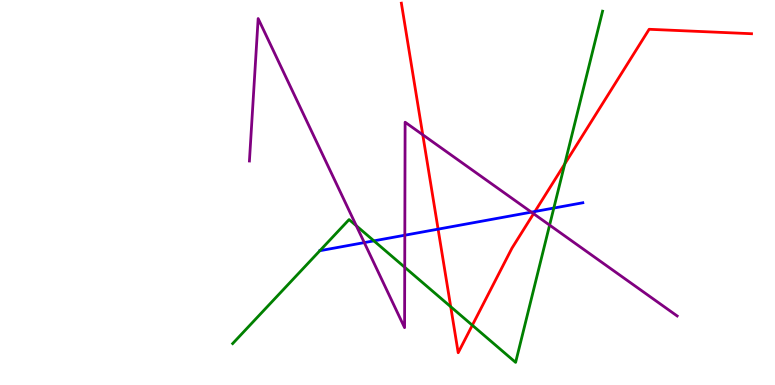[{'lines': ['blue', 'red'], 'intersections': [{'x': 5.65, 'y': 4.05}, {'x': 6.9, 'y': 4.51}]}, {'lines': ['green', 'red'], 'intersections': [{'x': 5.82, 'y': 2.03}, {'x': 6.09, 'y': 1.55}, {'x': 7.29, 'y': 5.74}]}, {'lines': ['purple', 'red'], 'intersections': [{'x': 5.46, 'y': 6.5}, {'x': 6.88, 'y': 4.45}]}, {'lines': ['blue', 'green'], 'intersections': [{'x': 4.82, 'y': 3.74}, {'x': 7.15, 'y': 4.6}]}, {'lines': ['blue', 'purple'], 'intersections': [{'x': 4.7, 'y': 3.7}, {'x': 5.22, 'y': 3.89}, {'x': 6.86, 'y': 4.49}]}, {'lines': ['green', 'purple'], 'intersections': [{'x': 4.6, 'y': 4.14}, {'x': 5.22, 'y': 3.06}, {'x': 7.09, 'y': 4.15}]}]